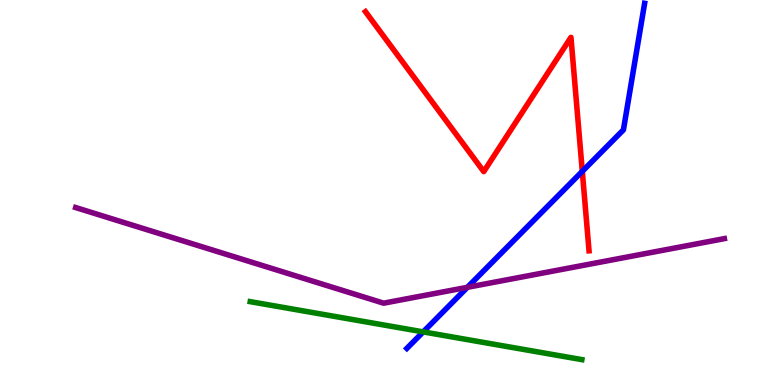[{'lines': ['blue', 'red'], 'intersections': [{'x': 7.51, 'y': 5.55}]}, {'lines': ['green', 'red'], 'intersections': []}, {'lines': ['purple', 'red'], 'intersections': []}, {'lines': ['blue', 'green'], 'intersections': [{'x': 5.46, 'y': 1.38}]}, {'lines': ['blue', 'purple'], 'intersections': [{'x': 6.03, 'y': 2.54}]}, {'lines': ['green', 'purple'], 'intersections': []}]